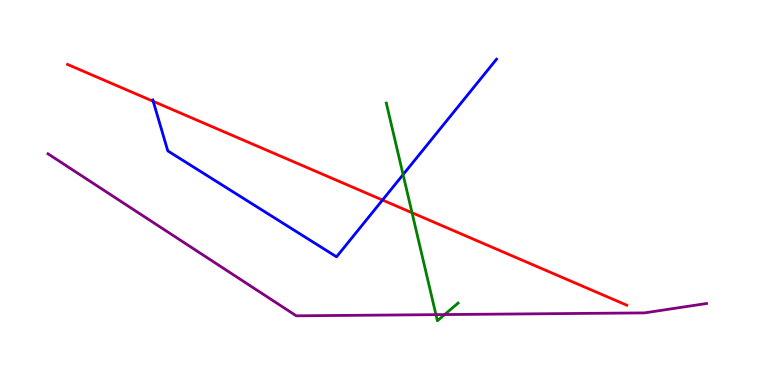[{'lines': ['blue', 'red'], 'intersections': [{'x': 1.98, 'y': 7.37}, {'x': 4.94, 'y': 4.8}]}, {'lines': ['green', 'red'], 'intersections': [{'x': 5.32, 'y': 4.47}]}, {'lines': ['purple', 'red'], 'intersections': []}, {'lines': ['blue', 'green'], 'intersections': [{'x': 5.2, 'y': 5.46}]}, {'lines': ['blue', 'purple'], 'intersections': []}, {'lines': ['green', 'purple'], 'intersections': [{'x': 5.63, 'y': 1.83}, {'x': 5.74, 'y': 1.83}]}]